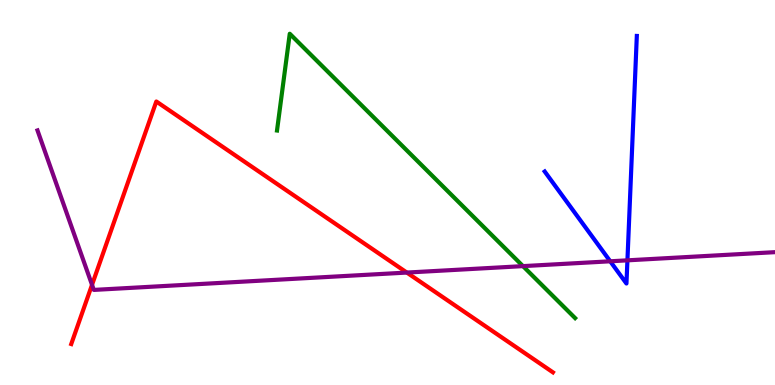[{'lines': ['blue', 'red'], 'intersections': []}, {'lines': ['green', 'red'], 'intersections': []}, {'lines': ['purple', 'red'], 'intersections': [{'x': 1.19, 'y': 2.6}, {'x': 5.25, 'y': 2.92}]}, {'lines': ['blue', 'green'], 'intersections': []}, {'lines': ['blue', 'purple'], 'intersections': [{'x': 7.87, 'y': 3.21}, {'x': 8.1, 'y': 3.24}]}, {'lines': ['green', 'purple'], 'intersections': [{'x': 6.75, 'y': 3.09}]}]